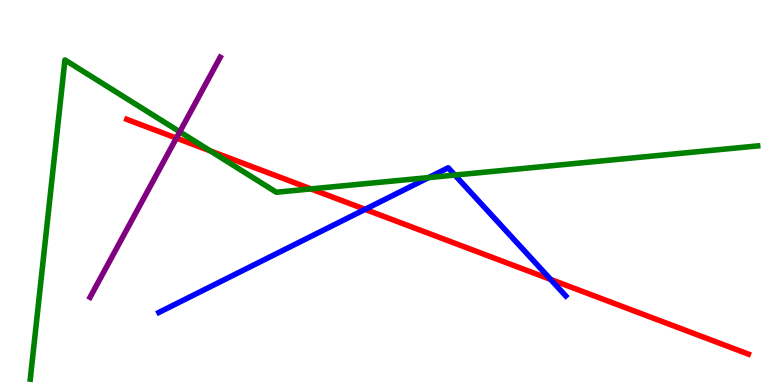[{'lines': ['blue', 'red'], 'intersections': [{'x': 4.71, 'y': 4.56}, {'x': 7.1, 'y': 2.74}]}, {'lines': ['green', 'red'], 'intersections': [{'x': 2.71, 'y': 6.08}, {'x': 4.01, 'y': 5.09}]}, {'lines': ['purple', 'red'], 'intersections': [{'x': 2.28, 'y': 6.41}]}, {'lines': ['blue', 'green'], 'intersections': [{'x': 5.53, 'y': 5.39}, {'x': 5.87, 'y': 5.45}]}, {'lines': ['blue', 'purple'], 'intersections': []}, {'lines': ['green', 'purple'], 'intersections': [{'x': 2.32, 'y': 6.58}]}]